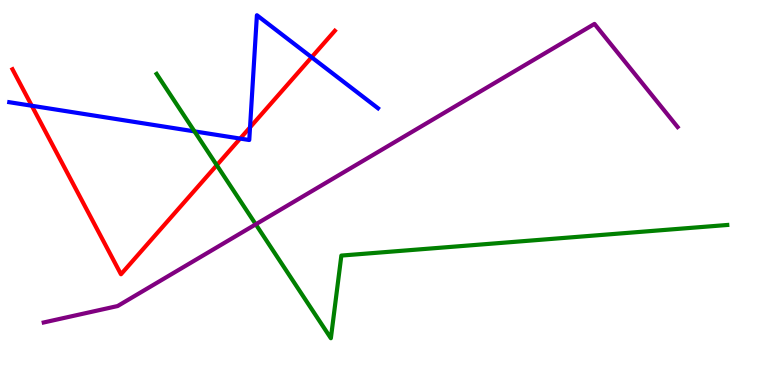[{'lines': ['blue', 'red'], 'intersections': [{'x': 0.41, 'y': 7.25}, {'x': 3.1, 'y': 6.4}, {'x': 3.23, 'y': 6.69}, {'x': 4.02, 'y': 8.51}]}, {'lines': ['green', 'red'], 'intersections': [{'x': 2.8, 'y': 5.71}]}, {'lines': ['purple', 'red'], 'intersections': []}, {'lines': ['blue', 'green'], 'intersections': [{'x': 2.51, 'y': 6.59}]}, {'lines': ['blue', 'purple'], 'intersections': []}, {'lines': ['green', 'purple'], 'intersections': [{'x': 3.3, 'y': 4.17}]}]